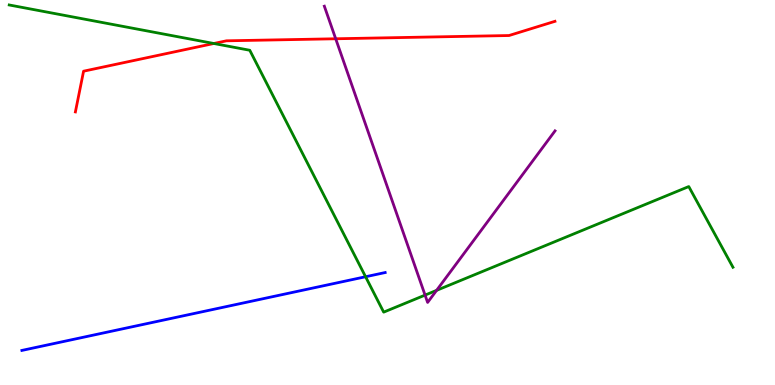[{'lines': ['blue', 'red'], 'intersections': []}, {'lines': ['green', 'red'], 'intersections': [{'x': 2.76, 'y': 8.87}]}, {'lines': ['purple', 'red'], 'intersections': [{'x': 4.33, 'y': 8.99}]}, {'lines': ['blue', 'green'], 'intersections': [{'x': 4.72, 'y': 2.81}]}, {'lines': ['blue', 'purple'], 'intersections': []}, {'lines': ['green', 'purple'], 'intersections': [{'x': 5.48, 'y': 2.33}, {'x': 5.63, 'y': 2.46}]}]